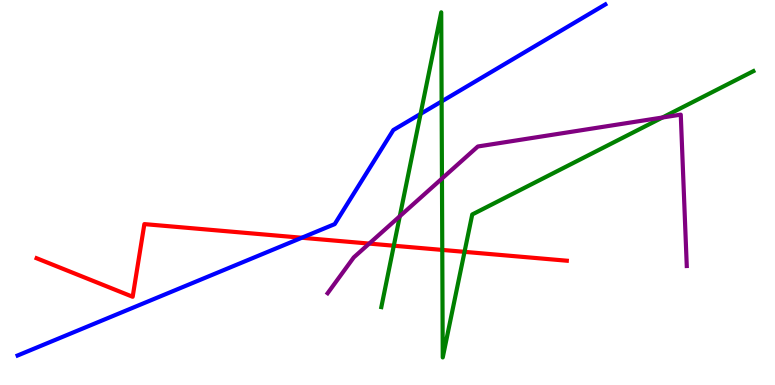[{'lines': ['blue', 'red'], 'intersections': [{'x': 3.89, 'y': 3.82}]}, {'lines': ['green', 'red'], 'intersections': [{'x': 5.08, 'y': 3.62}, {'x': 5.71, 'y': 3.51}, {'x': 5.99, 'y': 3.46}]}, {'lines': ['purple', 'red'], 'intersections': [{'x': 4.76, 'y': 3.67}]}, {'lines': ['blue', 'green'], 'intersections': [{'x': 5.43, 'y': 7.04}, {'x': 5.7, 'y': 7.37}]}, {'lines': ['blue', 'purple'], 'intersections': []}, {'lines': ['green', 'purple'], 'intersections': [{'x': 5.16, 'y': 4.38}, {'x': 5.7, 'y': 5.36}, {'x': 8.55, 'y': 6.95}]}]